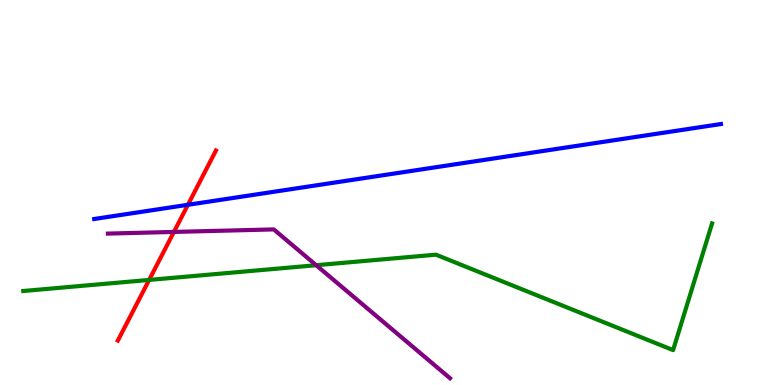[{'lines': ['blue', 'red'], 'intersections': [{'x': 2.42, 'y': 4.68}]}, {'lines': ['green', 'red'], 'intersections': [{'x': 1.92, 'y': 2.73}]}, {'lines': ['purple', 'red'], 'intersections': [{'x': 2.24, 'y': 3.98}]}, {'lines': ['blue', 'green'], 'intersections': []}, {'lines': ['blue', 'purple'], 'intersections': []}, {'lines': ['green', 'purple'], 'intersections': [{'x': 4.08, 'y': 3.11}]}]